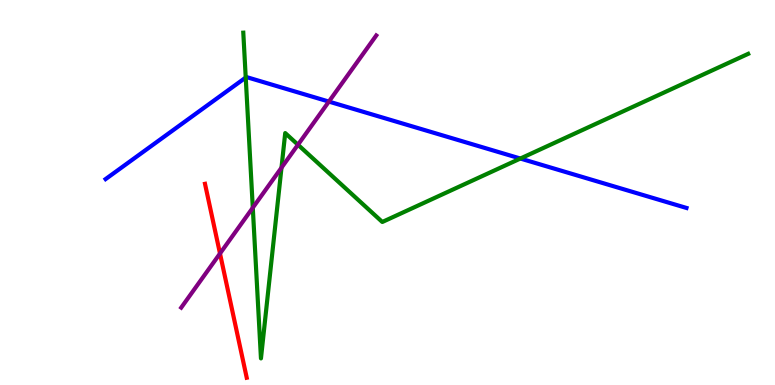[{'lines': ['blue', 'red'], 'intersections': []}, {'lines': ['green', 'red'], 'intersections': []}, {'lines': ['purple', 'red'], 'intersections': [{'x': 2.84, 'y': 3.42}]}, {'lines': ['blue', 'green'], 'intersections': [{'x': 3.17, 'y': 7.99}, {'x': 6.71, 'y': 5.88}]}, {'lines': ['blue', 'purple'], 'intersections': [{'x': 4.24, 'y': 7.36}]}, {'lines': ['green', 'purple'], 'intersections': [{'x': 3.26, 'y': 4.6}, {'x': 3.63, 'y': 5.64}, {'x': 3.84, 'y': 6.24}]}]